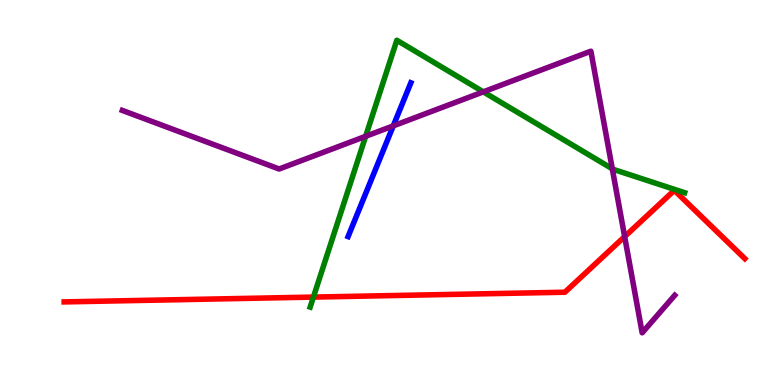[{'lines': ['blue', 'red'], 'intersections': []}, {'lines': ['green', 'red'], 'intersections': [{'x': 4.04, 'y': 2.28}]}, {'lines': ['purple', 'red'], 'intersections': [{'x': 8.06, 'y': 3.85}]}, {'lines': ['blue', 'green'], 'intersections': []}, {'lines': ['blue', 'purple'], 'intersections': [{'x': 5.07, 'y': 6.73}]}, {'lines': ['green', 'purple'], 'intersections': [{'x': 4.72, 'y': 6.46}, {'x': 6.24, 'y': 7.61}, {'x': 7.9, 'y': 5.62}]}]